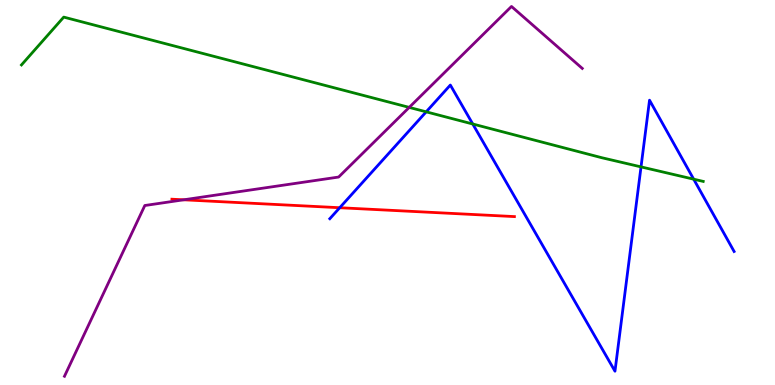[{'lines': ['blue', 'red'], 'intersections': [{'x': 4.38, 'y': 4.6}]}, {'lines': ['green', 'red'], 'intersections': []}, {'lines': ['purple', 'red'], 'intersections': [{'x': 2.37, 'y': 4.81}]}, {'lines': ['blue', 'green'], 'intersections': [{'x': 5.5, 'y': 7.1}, {'x': 6.1, 'y': 6.78}, {'x': 8.27, 'y': 5.67}, {'x': 8.95, 'y': 5.35}]}, {'lines': ['blue', 'purple'], 'intersections': []}, {'lines': ['green', 'purple'], 'intersections': [{'x': 5.28, 'y': 7.21}]}]